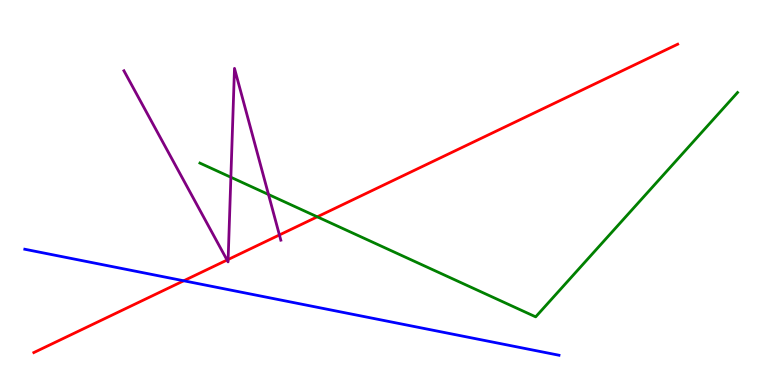[{'lines': ['blue', 'red'], 'intersections': [{'x': 2.37, 'y': 2.71}]}, {'lines': ['green', 'red'], 'intersections': [{'x': 4.09, 'y': 4.37}]}, {'lines': ['purple', 'red'], 'intersections': [{'x': 2.93, 'y': 3.25}, {'x': 2.94, 'y': 3.26}, {'x': 3.61, 'y': 3.9}]}, {'lines': ['blue', 'green'], 'intersections': []}, {'lines': ['blue', 'purple'], 'intersections': []}, {'lines': ['green', 'purple'], 'intersections': [{'x': 2.98, 'y': 5.4}, {'x': 3.46, 'y': 4.95}]}]